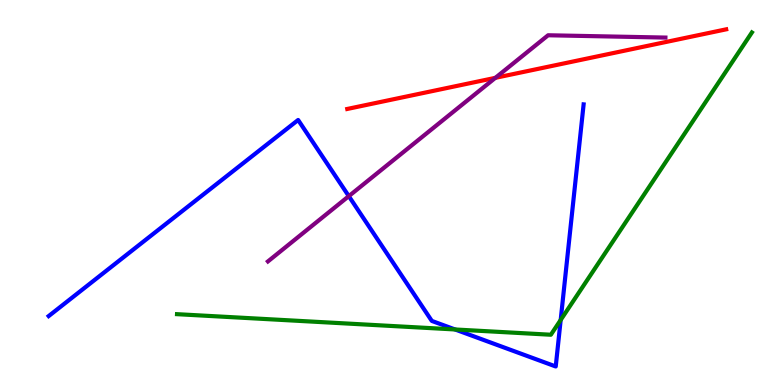[{'lines': ['blue', 'red'], 'intersections': []}, {'lines': ['green', 'red'], 'intersections': []}, {'lines': ['purple', 'red'], 'intersections': [{'x': 6.39, 'y': 7.98}]}, {'lines': ['blue', 'green'], 'intersections': [{'x': 5.87, 'y': 1.44}, {'x': 7.23, 'y': 1.69}]}, {'lines': ['blue', 'purple'], 'intersections': [{'x': 4.5, 'y': 4.91}]}, {'lines': ['green', 'purple'], 'intersections': []}]